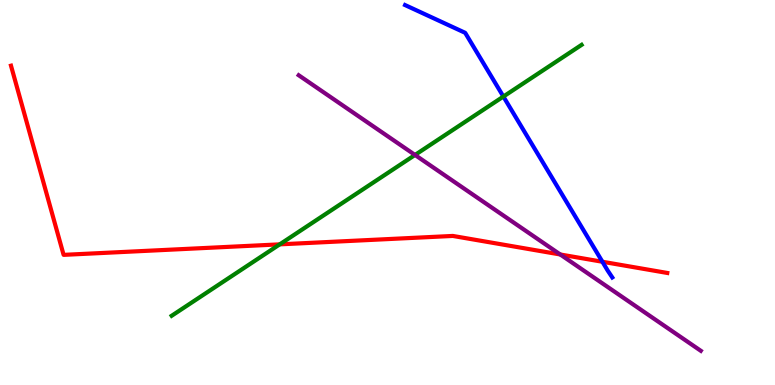[{'lines': ['blue', 'red'], 'intersections': [{'x': 7.77, 'y': 3.2}]}, {'lines': ['green', 'red'], 'intersections': [{'x': 3.61, 'y': 3.65}]}, {'lines': ['purple', 'red'], 'intersections': [{'x': 7.23, 'y': 3.39}]}, {'lines': ['blue', 'green'], 'intersections': [{'x': 6.5, 'y': 7.49}]}, {'lines': ['blue', 'purple'], 'intersections': []}, {'lines': ['green', 'purple'], 'intersections': [{'x': 5.36, 'y': 5.98}]}]